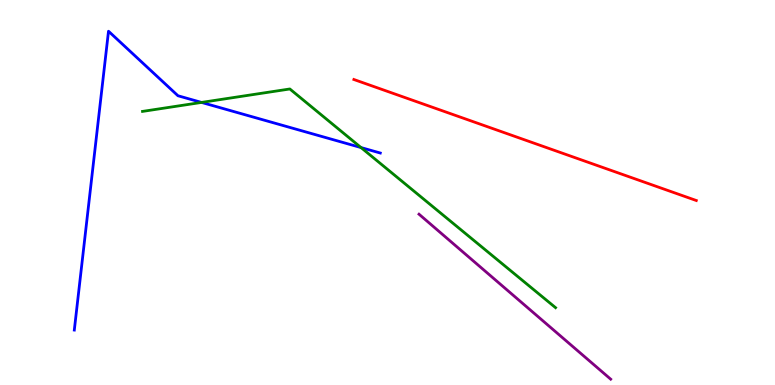[{'lines': ['blue', 'red'], 'intersections': []}, {'lines': ['green', 'red'], 'intersections': []}, {'lines': ['purple', 'red'], 'intersections': []}, {'lines': ['blue', 'green'], 'intersections': [{'x': 2.6, 'y': 7.34}, {'x': 4.66, 'y': 6.17}]}, {'lines': ['blue', 'purple'], 'intersections': []}, {'lines': ['green', 'purple'], 'intersections': []}]